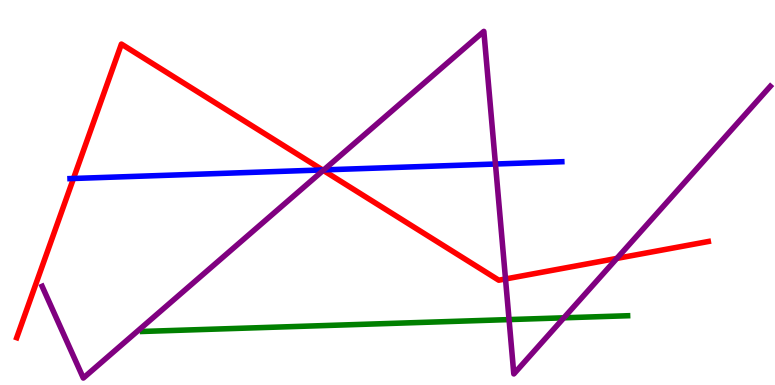[{'lines': ['blue', 'red'], 'intersections': [{'x': 0.948, 'y': 5.36}, {'x': 4.16, 'y': 5.59}]}, {'lines': ['green', 'red'], 'intersections': []}, {'lines': ['purple', 'red'], 'intersections': [{'x': 4.17, 'y': 5.57}, {'x': 6.52, 'y': 2.75}, {'x': 7.96, 'y': 3.29}]}, {'lines': ['blue', 'green'], 'intersections': []}, {'lines': ['blue', 'purple'], 'intersections': [{'x': 4.18, 'y': 5.59}, {'x': 6.39, 'y': 5.74}]}, {'lines': ['green', 'purple'], 'intersections': [{'x': 6.57, 'y': 1.7}, {'x': 7.28, 'y': 1.75}]}]